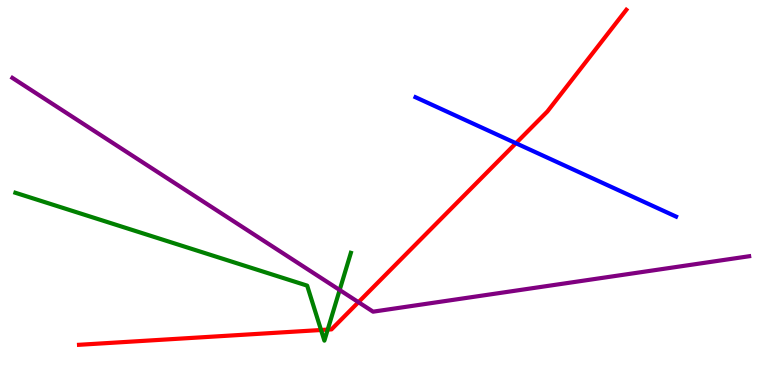[{'lines': ['blue', 'red'], 'intersections': [{'x': 6.66, 'y': 6.28}]}, {'lines': ['green', 'red'], 'intersections': [{'x': 4.14, 'y': 1.43}, {'x': 4.23, 'y': 1.44}]}, {'lines': ['purple', 'red'], 'intersections': [{'x': 4.63, 'y': 2.15}]}, {'lines': ['blue', 'green'], 'intersections': []}, {'lines': ['blue', 'purple'], 'intersections': []}, {'lines': ['green', 'purple'], 'intersections': [{'x': 4.38, 'y': 2.47}]}]